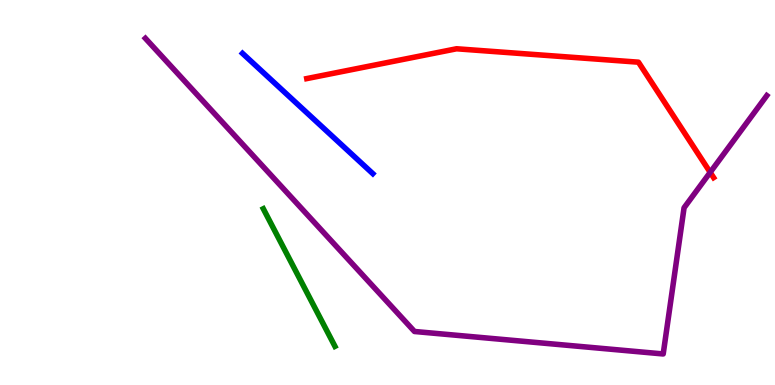[{'lines': ['blue', 'red'], 'intersections': []}, {'lines': ['green', 'red'], 'intersections': []}, {'lines': ['purple', 'red'], 'intersections': [{'x': 9.16, 'y': 5.52}]}, {'lines': ['blue', 'green'], 'intersections': []}, {'lines': ['blue', 'purple'], 'intersections': []}, {'lines': ['green', 'purple'], 'intersections': []}]